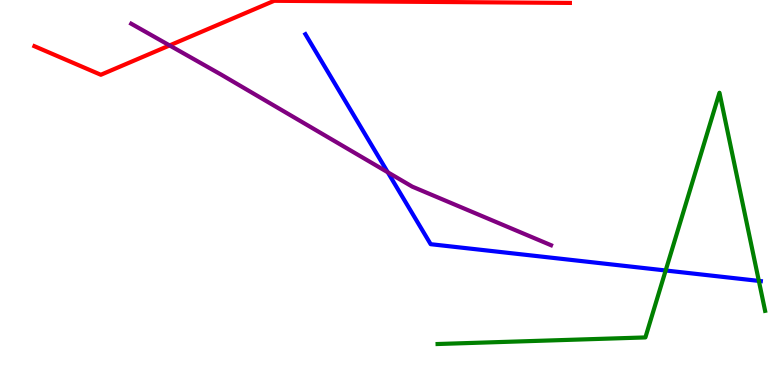[{'lines': ['blue', 'red'], 'intersections': []}, {'lines': ['green', 'red'], 'intersections': []}, {'lines': ['purple', 'red'], 'intersections': [{'x': 2.19, 'y': 8.82}]}, {'lines': ['blue', 'green'], 'intersections': [{'x': 8.59, 'y': 2.97}, {'x': 9.79, 'y': 2.7}]}, {'lines': ['blue', 'purple'], 'intersections': [{'x': 5.0, 'y': 5.53}]}, {'lines': ['green', 'purple'], 'intersections': []}]